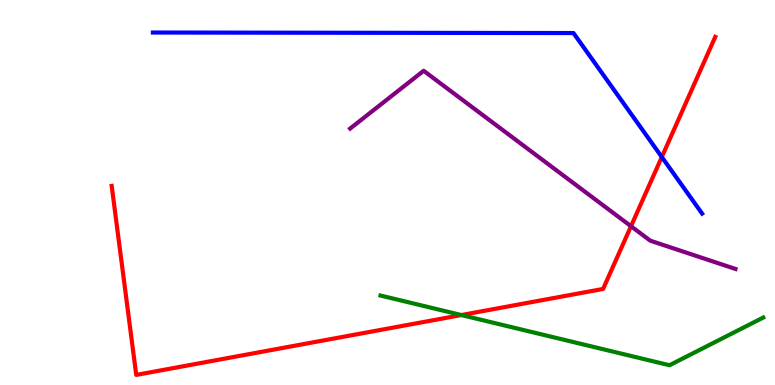[{'lines': ['blue', 'red'], 'intersections': [{'x': 8.54, 'y': 5.92}]}, {'lines': ['green', 'red'], 'intersections': [{'x': 5.95, 'y': 1.82}]}, {'lines': ['purple', 'red'], 'intersections': [{'x': 8.14, 'y': 4.12}]}, {'lines': ['blue', 'green'], 'intersections': []}, {'lines': ['blue', 'purple'], 'intersections': []}, {'lines': ['green', 'purple'], 'intersections': []}]